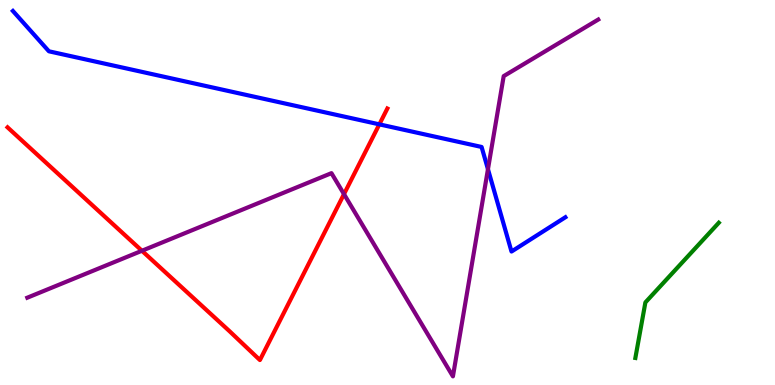[{'lines': ['blue', 'red'], 'intersections': [{'x': 4.89, 'y': 6.77}]}, {'lines': ['green', 'red'], 'intersections': []}, {'lines': ['purple', 'red'], 'intersections': [{'x': 1.83, 'y': 3.49}, {'x': 4.44, 'y': 4.96}]}, {'lines': ['blue', 'green'], 'intersections': []}, {'lines': ['blue', 'purple'], 'intersections': [{'x': 6.3, 'y': 5.61}]}, {'lines': ['green', 'purple'], 'intersections': []}]